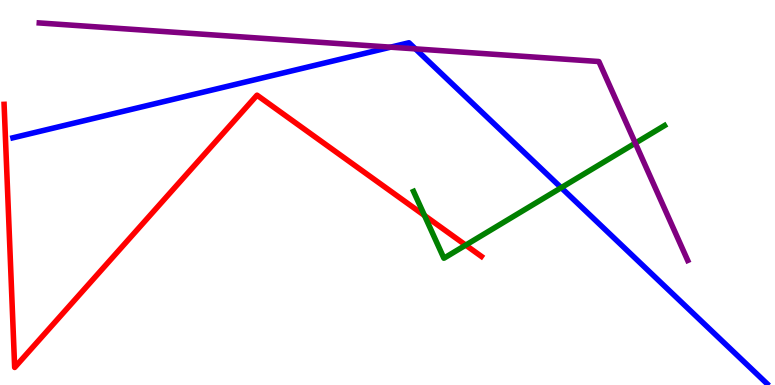[{'lines': ['blue', 'red'], 'intersections': []}, {'lines': ['green', 'red'], 'intersections': [{'x': 5.48, 'y': 4.4}, {'x': 6.01, 'y': 3.63}]}, {'lines': ['purple', 'red'], 'intersections': []}, {'lines': ['blue', 'green'], 'intersections': [{'x': 7.24, 'y': 5.12}]}, {'lines': ['blue', 'purple'], 'intersections': [{'x': 5.04, 'y': 8.77}, {'x': 5.36, 'y': 8.73}]}, {'lines': ['green', 'purple'], 'intersections': [{'x': 8.2, 'y': 6.28}]}]